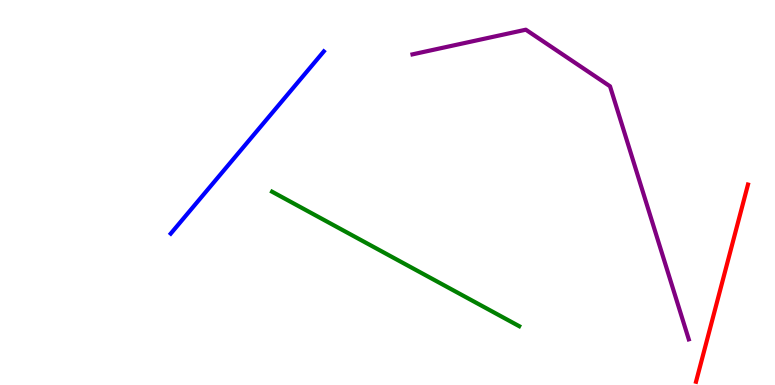[{'lines': ['blue', 'red'], 'intersections': []}, {'lines': ['green', 'red'], 'intersections': []}, {'lines': ['purple', 'red'], 'intersections': []}, {'lines': ['blue', 'green'], 'intersections': []}, {'lines': ['blue', 'purple'], 'intersections': []}, {'lines': ['green', 'purple'], 'intersections': []}]